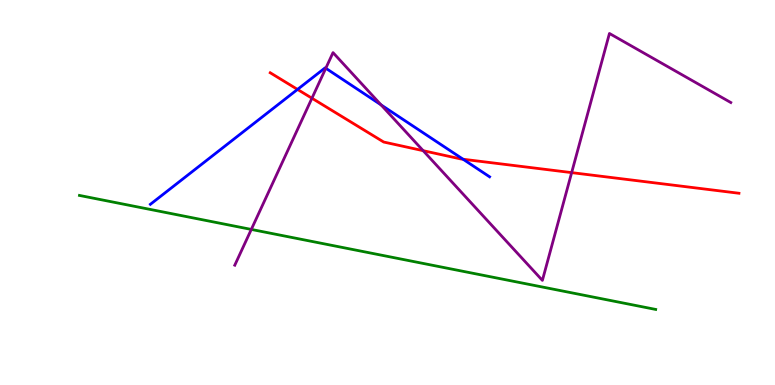[{'lines': ['blue', 'red'], 'intersections': [{'x': 3.84, 'y': 7.68}, {'x': 5.98, 'y': 5.86}]}, {'lines': ['green', 'red'], 'intersections': []}, {'lines': ['purple', 'red'], 'intersections': [{'x': 4.03, 'y': 7.45}, {'x': 5.46, 'y': 6.09}, {'x': 7.38, 'y': 5.52}]}, {'lines': ['blue', 'green'], 'intersections': []}, {'lines': ['blue', 'purple'], 'intersections': [{'x': 4.2, 'y': 8.23}, {'x': 4.92, 'y': 7.28}]}, {'lines': ['green', 'purple'], 'intersections': [{'x': 3.24, 'y': 4.04}]}]